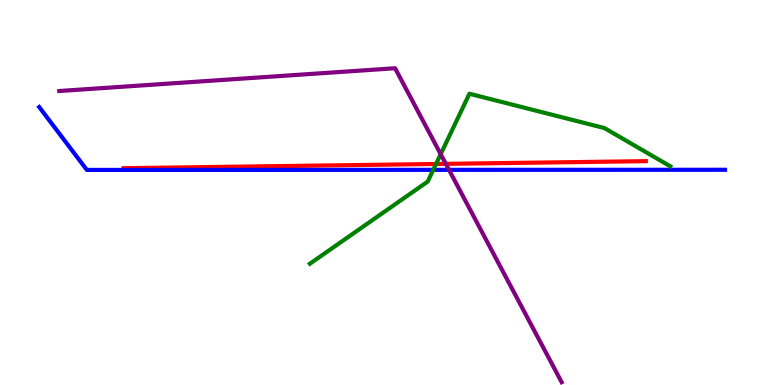[{'lines': ['blue', 'red'], 'intersections': []}, {'lines': ['green', 'red'], 'intersections': [{'x': 5.63, 'y': 5.74}]}, {'lines': ['purple', 'red'], 'intersections': [{'x': 5.75, 'y': 5.74}]}, {'lines': ['blue', 'green'], 'intersections': [{'x': 5.59, 'y': 5.59}]}, {'lines': ['blue', 'purple'], 'intersections': [{'x': 5.79, 'y': 5.59}]}, {'lines': ['green', 'purple'], 'intersections': [{'x': 5.69, 'y': 6.0}]}]